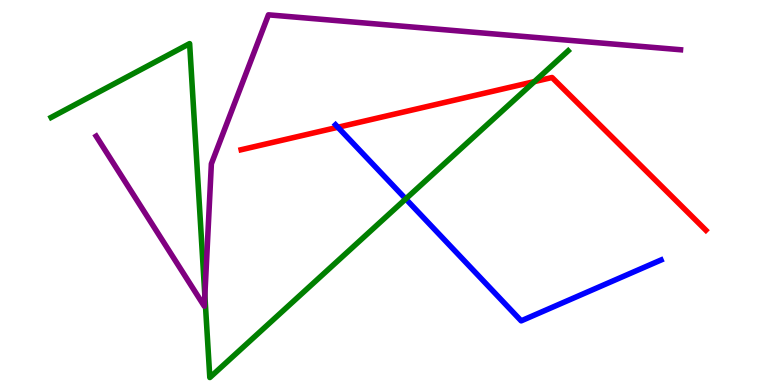[{'lines': ['blue', 'red'], 'intersections': [{'x': 4.36, 'y': 6.69}]}, {'lines': ['green', 'red'], 'intersections': [{'x': 6.9, 'y': 7.88}]}, {'lines': ['purple', 'red'], 'intersections': []}, {'lines': ['blue', 'green'], 'intersections': [{'x': 5.24, 'y': 4.83}]}, {'lines': ['blue', 'purple'], 'intersections': []}, {'lines': ['green', 'purple'], 'intersections': [{'x': 2.64, 'y': 2.33}]}]